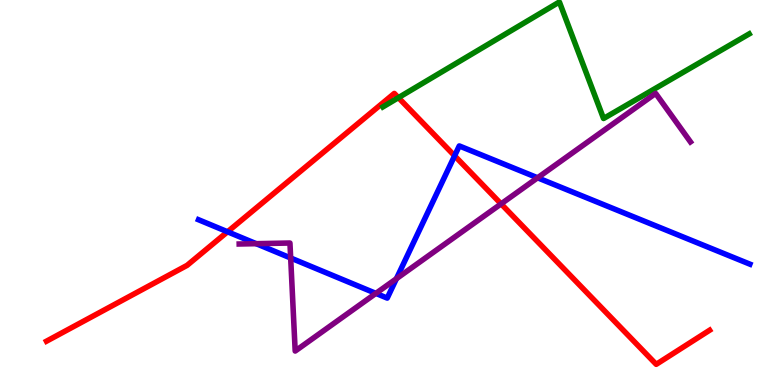[{'lines': ['blue', 'red'], 'intersections': [{'x': 2.94, 'y': 3.98}, {'x': 5.87, 'y': 5.95}]}, {'lines': ['green', 'red'], 'intersections': [{'x': 5.14, 'y': 7.46}]}, {'lines': ['purple', 'red'], 'intersections': [{'x': 6.47, 'y': 4.7}]}, {'lines': ['blue', 'green'], 'intersections': []}, {'lines': ['blue', 'purple'], 'intersections': [{'x': 3.31, 'y': 3.67}, {'x': 3.75, 'y': 3.3}, {'x': 4.85, 'y': 2.38}, {'x': 5.11, 'y': 2.76}, {'x': 6.94, 'y': 5.38}]}, {'lines': ['green', 'purple'], 'intersections': []}]